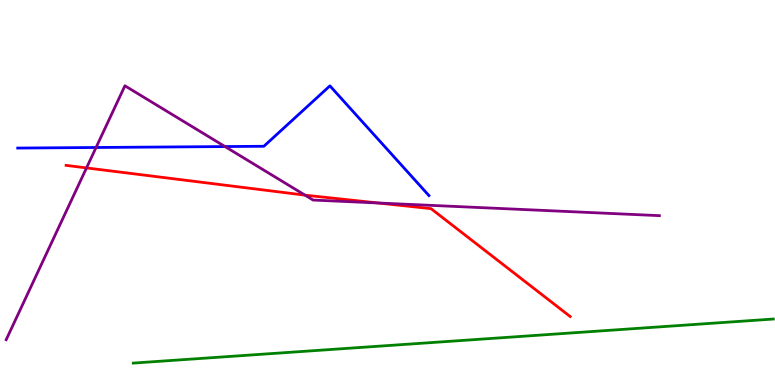[{'lines': ['blue', 'red'], 'intersections': []}, {'lines': ['green', 'red'], 'intersections': []}, {'lines': ['purple', 'red'], 'intersections': [{'x': 1.12, 'y': 5.64}, {'x': 3.94, 'y': 4.93}, {'x': 4.88, 'y': 4.73}]}, {'lines': ['blue', 'green'], 'intersections': []}, {'lines': ['blue', 'purple'], 'intersections': [{'x': 1.24, 'y': 6.17}, {'x': 2.9, 'y': 6.19}]}, {'lines': ['green', 'purple'], 'intersections': []}]